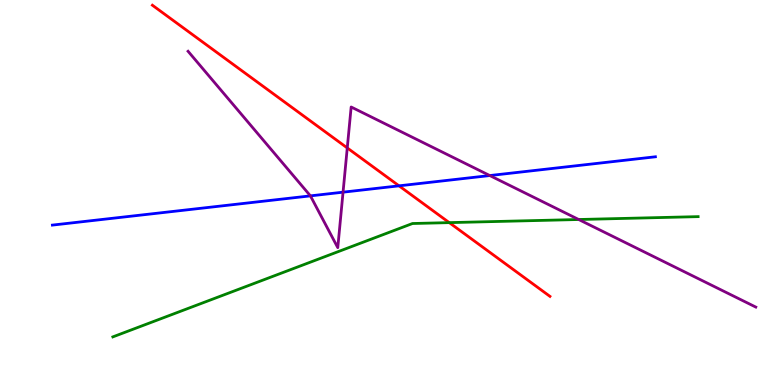[{'lines': ['blue', 'red'], 'intersections': [{'x': 5.15, 'y': 5.17}]}, {'lines': ['green', 'red'], 'intersections': [{'x': 5.8, 'y': 4.22}]}, {'lines': ['purple', 'red'], 'intersections': [{'x': 4.48, 'y': 6.16}]}, {'lines': ['blue', 'green'], 'intersections': []}, {'lines': ['blue', 'purple'], 'intersections': [{'x': 4.01, 'y': 4.91}, {'x': 4.43, 'y': 5.01}, {'x': 6.32, 'y': 5.44}]}, {'lines': ['green', 'purple'], 'intersections': [{'x': 7.47, 'y': 4.3}]}]